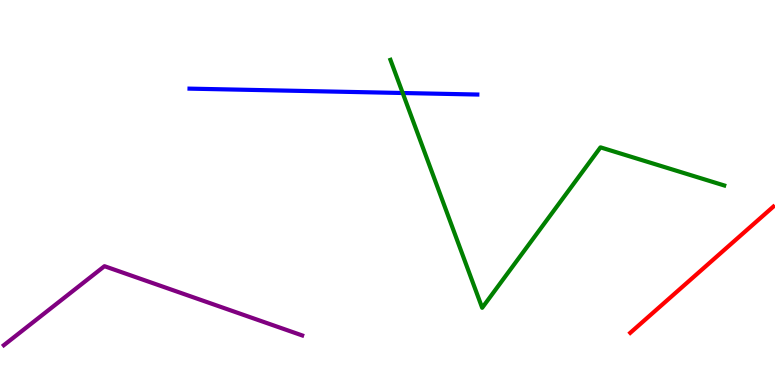[{'lines': ['blue', 'red'], 'intersections': []}, {'lines': ['green', 'red'], 'intersections': []}, {'lines': ['purple', 'red'], 'intersections': []}, {'lines': ['blue', 'green'], 'intersections': [{'x': 5.2, 'y': 7.58}]}, {'lines': ['blue', 'purple'], 'intersections': []}, {'lines': ['green', 'purple'], 'intersections': []}]